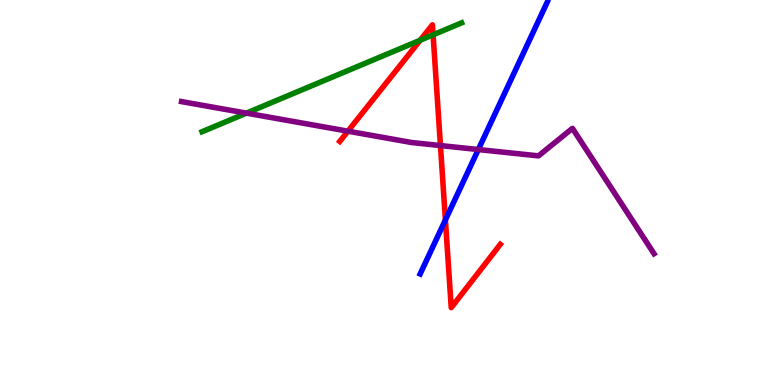[{'lines': ['blue', 'red'], 'intersections': [{'x': 5.75, 'y': 4.29}]}, {'lines': ['green', 'red'], 'intersections': [{'x': 5.42, 'y': 8.95}, {'x': 5.59, 'y': 9.1}]}, {'lines': ['purple', 'red'], 'intersections': [{'x': 4.49, 'y': 6.59}, {'x': 5.68, 'y': 6.22}]}, {'lines': ['blue', 'green'], 'intersections': []}, {'lines': ['blue', 'purple'], 'intersections': [{'x': 6.17, 'y': 6.12}]}, {'lines': ['green', 'purple'], 'intersections': [{'x': 3.18, 'y': 7.06}]}]